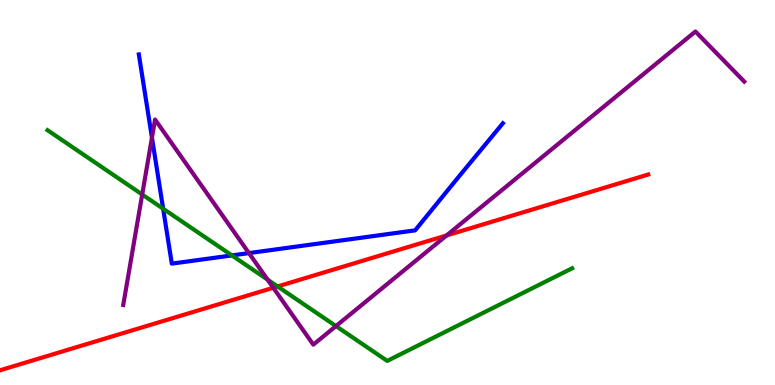[{'lines': ['blue', 'red'], 'intersections': []}, {'lines': ['green', 'red'], 'intersections': [{'x': 3.58, 'y': 2.56}]}, {'lines': ['purple', 'red'], 'intersections': [{'x': 3.53, 'y': 2.53}, {'x': 5.76, 'y': 3.89}]}, {'lines': ['blue', 'green'], 'intersections': [{'x': 2.11, 'y': 4.58}, {'x': 2.99, 'y': 3.37}]}, {'lines': ['blue', 'purple'], 'intersections': [{'x': 1.96, 'y': 6.42}, {'x': 3.21, 'y': 3.43}]}, {'lines': ['green', 'purple'], 'intersections': [{'x': 1.83, 'y': 4.95}, {'x': 3.45, 'y': 2.74}, {'x': 4.33, 'y': 1.53}]}]